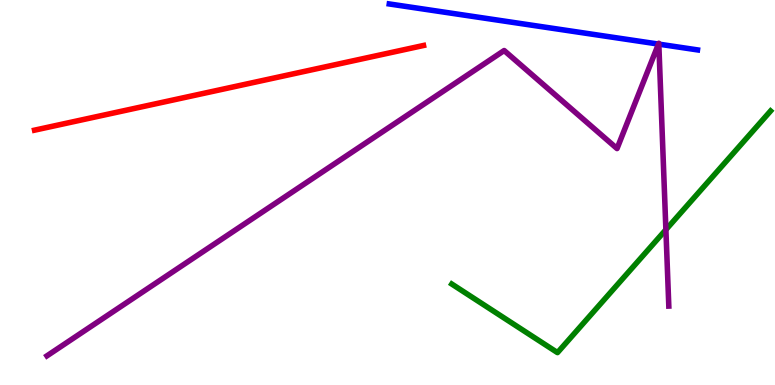[{'lines': ['blue', 'red'], 'intersections': []}, {'lines': ['green', 'red'], 'intersections': []}, {'lines': ['purple', 'red'], 'intersections': []}, {'lines': ['blue', 'green'], 'intersections': []}, {'lines': ['blue', 'purple'], 'intersections': [{'x': 8.5, 'y': 8.86}, {'x': 8.5, 'y': 8.85}]}, {'lines': ['green', 'purple'], 'intersections': [{'x': 8.59, 'y': 4.03}]}]